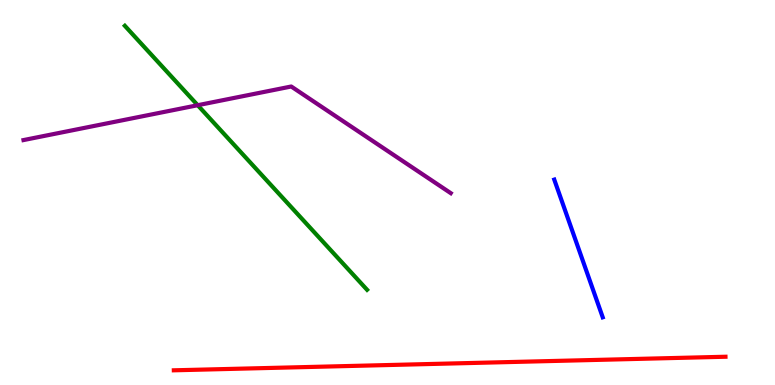[{'lines': ['blue', 'red'], 'intersections': []}, {'lines': ['green', 'red'], 'intersections': []}, {'lines': ['purple', 'red'], 'intersections': []}, {'lines': ['blue', 'green'], 'intersections': []}, {'lines': ['blue', 'purple'], 'intersections': []}, {'lines': ['green', 'purple'], 'intersections': [{'x': 2.55, 'y': 7.27}]}]